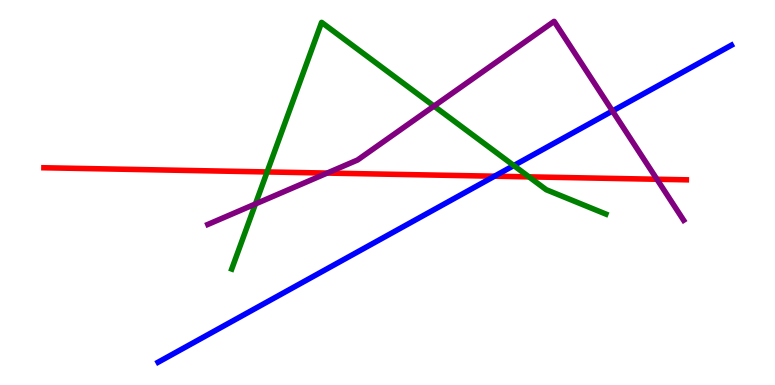[{'lines': ['blue', 'red'], 'intersections': [{'x': 6.38, 'y': 5.42}]}, {'lines': ['green', 'red'], 'intersections': [{'x': 3.45, 'y': 5.53}, {'x': 6.83, 'y': 5.41}]}, {'lines': ['purple', 'red'], 'intersections': [{'x': 4.22, 'y': 5.5}, {'x': 8.48, 'y': 5.34}]}, {'lines': ['blue', 'green'], 'intersections': [{'x': 6.63, 'y': 5.7}]}, {'lines': ['blue', 'purple'], 'intersections': [{'x': 7.9, 'y': 7.12}]}, {'lines': ['green', 'purple'], 'intersections': [{'x': 3.3, 'y': 4.7}, {'x': 5.6, 'y': 7.24}]}]